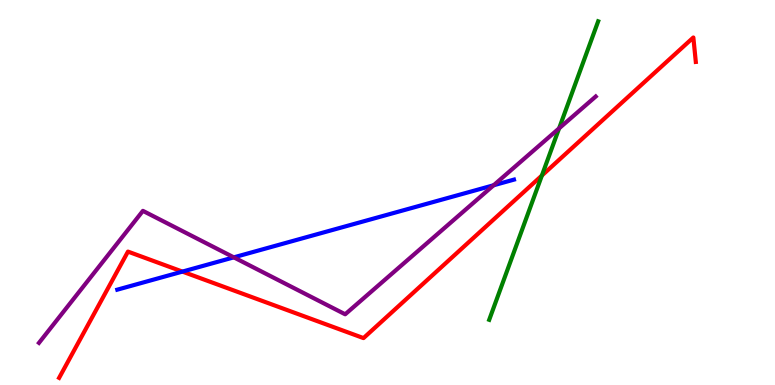[{'lines': ['blue', 'red'], 'intersections': [{'x': 2.35, 'y': 2.95}]}, {'lines': ['green', 'red'], 'intersections': [{'x': 6.99, 'y': 5.44}]}, {'lines': ['purple', 'red'], 'intersections': []}, {'lines': ['blue', 'green'], 'intersections': []}, {'lines': ['blue', 'purple'], 'intersections': [{'x': 3.02, 'y': 3.32}, {'x': 6.37, 'y': 5.19}]}, {'lines': ['green', 'purple'], 'intersections': [{'x': 7.21, 'y': 6.67}]}]